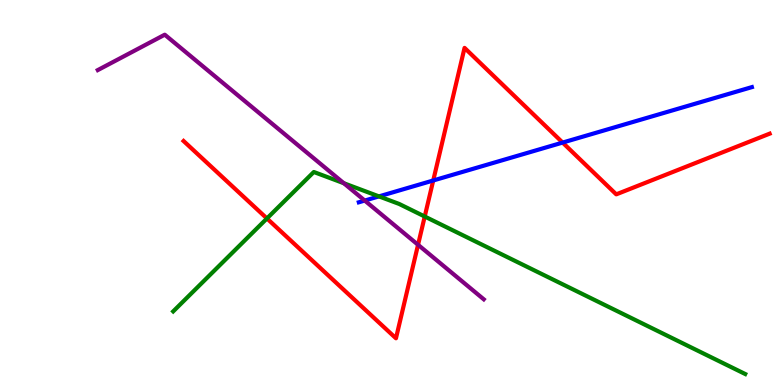[{'lines': ['blue', 'red'], 'intersections': [{'x': 5.59, 'y': 5.31}, {'x': 7.26, 'y': 6.3}]}, {'lines': ['green', 'red'], 'intersections': [{'x': 3.44, 'y': 4.33}, {'x': 5.48, 'y': 4.38}]}, {'lines': ['purple', 'red'], 'intersections': [{'x': 5.39, 'y': 3.64}]}, {'lines': ['blue', 'green'], 'intersections': [{'x': 4.89, 'y': 4.9}]}, {'lines': ['blue', 'purple'], 'intersections': [{'x': 4.71, 'y': 4.79}]}, {'lines': ['green', 'purple'], 'intersections': [{'x': 4.44, 'y': 5.24}]}]